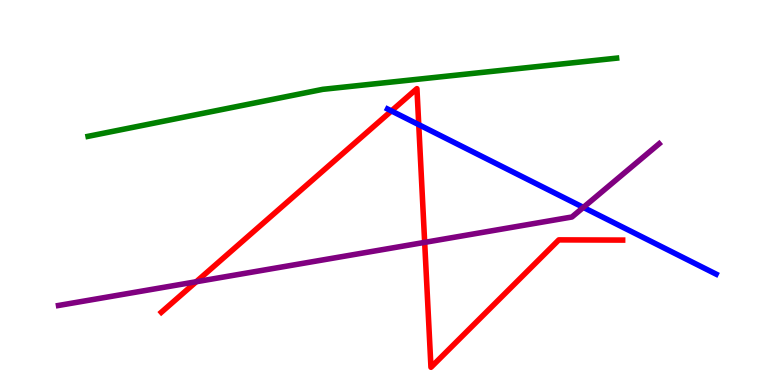[{'lines': ['blue', 'red'], 'intersections': [{'x': 5.05, 'y': 7.12}, {'x': 5.4, 'y': 6.76}]}, {'lines': ['green', 'red'], 'intersections': []}, {'lines': ['purple', 'red'], 'intersections': [{'x': 2.53, 'y': 2.68}, {'x': 5.48, 'y': 3.7}]}, {'lines': ['blue', 'green'], 'intersections': []}, {'lines': ['blue', 'purple'], 'intersections': [{'x': 7.53, 'y': 4.61}]}, {'lines': ['green', 'purple'], 'intersections': []}]